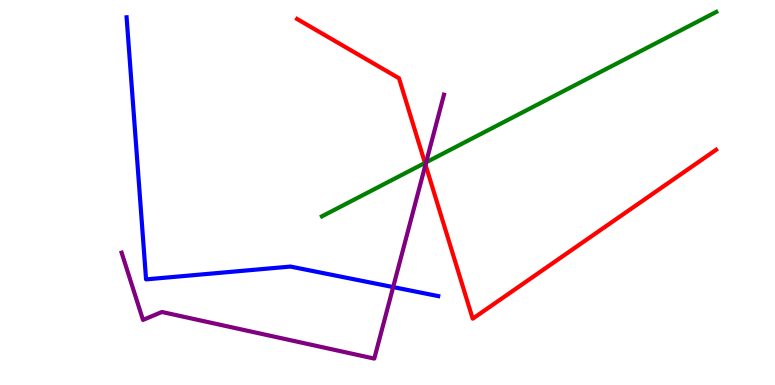[{'lines': ['blue', 'red'], 'intersections': []}, {'lines': ['green', 'red'], 'intersections': [{'x': 5.48, 'y': 5.77}]}, {'lines': ['purple', 'red'], 'intersections': [{'x': 5.49, 'y': 5.72}]}, {'lines': ['blue', 'green'], 'intersections': []}, {'lines': ['blue', 'purple'], 'intersections': [{'x': 5.07, 'y': 2.54}]}, {'lines': ['green', 'purple'], 'intersections': [{'x': 5.5, 'y': 5.78}]}]